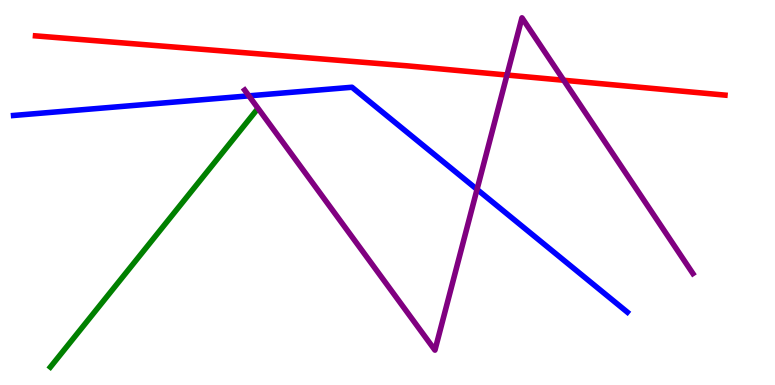[{'lines': ['blue', 'red'], 'intersections': []}, {'lines': ['green', 'red'], 'intersections': []}, {'lines': ['purple', 'red'], 'intersections': [{'x': 6.54, 'y': 8.05}, {'x': 7.27, 'y': 7.92}]}, {'lines': ['blue', 'green'], 'intersections': []}, {'lines': ['blue', 'purple'], 'intersections': [{'x': 3.21, 'y': 7.51}, {'x': 6.16, 'y': 5.08}]}, {'lines': ['green', 'purple'], 'intersections': []}]